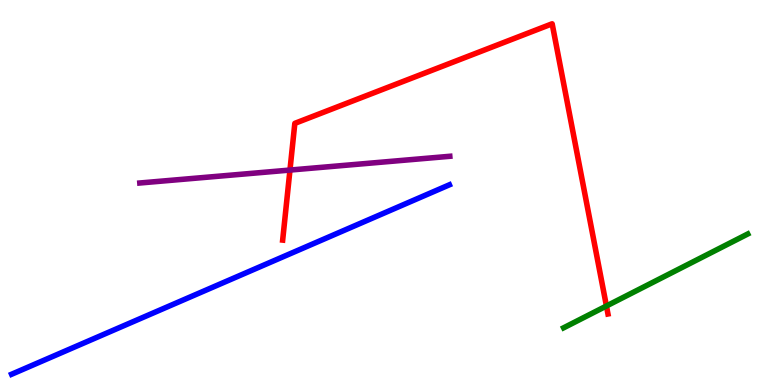[{'lines': ['blue', 'red'], 'intersections': []}, {'lines': ['green', 'red'], 'intersections': [{'x': 7.82, 'y': 2.05}]}, {'lines': ['purple', 'red'], 'intersections': [{'x': 3.74, 'y': 5.58}]}, {'lines': ['blue', 'green'], 'intersections': []}, {'lines': ['blue', 'purple'], 'intersections': []}, {'lines': ['green', 'purple'], 'intersections': []}]